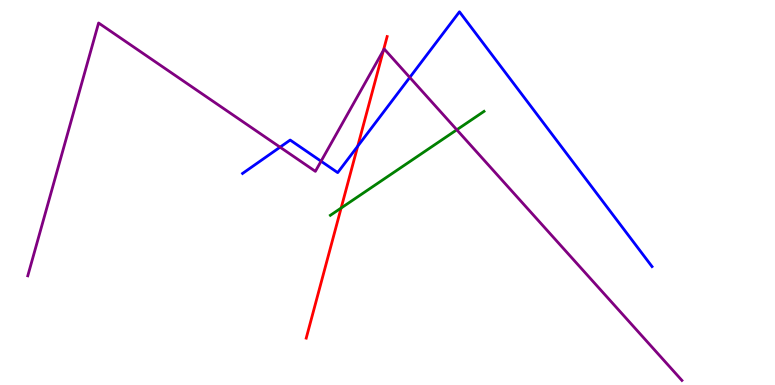[{'lines': ['blue', 'red'], 'intersections': [{'x': 4.62, 'y': 6.2}]}, {'lines': ['green', 'red'], 'intersections': [{'x': 4.4, 'y': 4.6}]}, {'lines': ['purple', 'red'], 'intersections': [{'x': 4.95, 'y': 8.69}]}, {'lines': ['blue', 'green'], 'intersections': []}, {'lines': ['blue', 'purple'], 'intersections': [{'x': 3.61, 'y': 6.18}, {'x': 4.14, 'y': 5.81}, {'x': 5.29, 'y': 7.99}]}, {'lines': ['green', 'purple'], 'intersections': [{'x': 5.89, 'y': 6.63}]}]